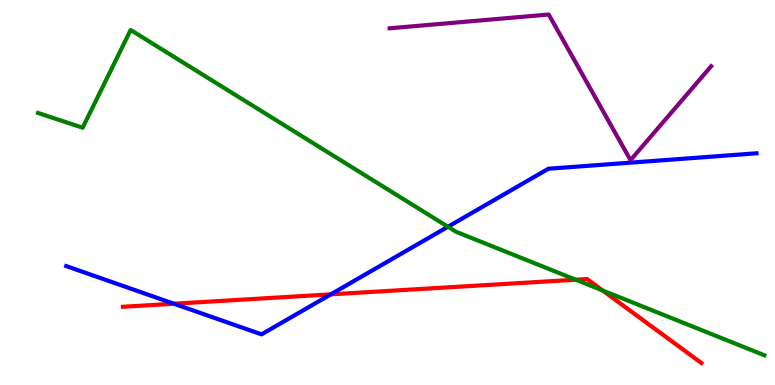[{'lines': ['blue', 'red'], 'intersections': [{'x': 2.24, 'y': 2.11}, {'x': 4.27, 'y': 2.35}]}, {'lines': ['green', 'red'], 'intersections': [{'x': 7.43, 'y': 2.73}, {'x': 7.78, 'y': 2.45}]}, {'lines': ['purple', 'red'], 'intersections': []}, {'lines': ['blue', 'green'], 'intersections': [{'x': 5.78, 'y': 4.11}]}, {'lines': ['blue', 'purple'], 'intersections': []}, {'lines': ['green', 'purple'], 'intersections': []}]